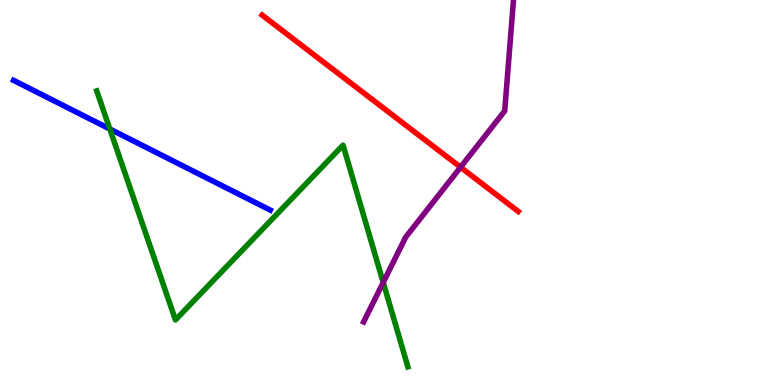[{'lines': ['blue', 'red'], 'intersections': []}, {'lines': ['green', 'red'], 'intersections': []}, {'lines': ['purple', 'red'], 'intersections': [{'x': 5.94, 'y': 5.66}]}, {'lines': ['blue', 'green'], 'intersections': [{'x': 1.42, 'y': 6.65}]}, {'lines': ['blue', 'purple'], 'intersections': []}, {'lines': ['green', 'purple'], 'intersections': [{'x': 4.94, 'y': 2.66}]}]